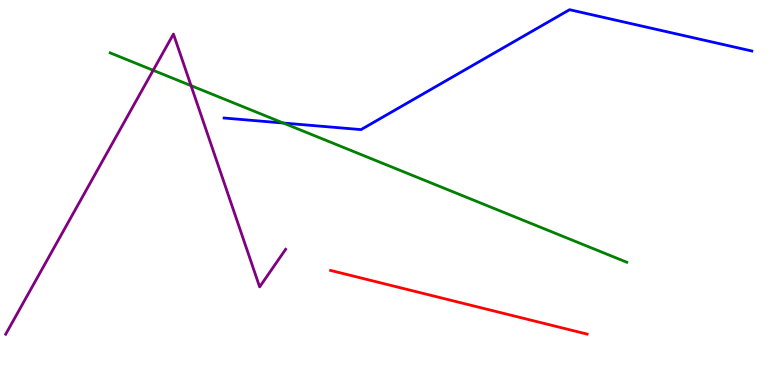[{'lines': ['blue', 'red'], 'intersections': []}, {'lines': ['green', 'red'], 'intersections': []}, {'lines': ['purple', 'red'], 'intersections': []}, {'lines': ['blue', 'green'], 'intersections': [{'x': 3.66, 'y': 6.8}]}, {'lines': ['blue', 'purple'], 'intersections': []}, {'lines': ['green', 'purple'], 'intersections': [{'x': 1.98, 'y': 8.17}, {'x': 2.46, 'y': 7.78}]}]